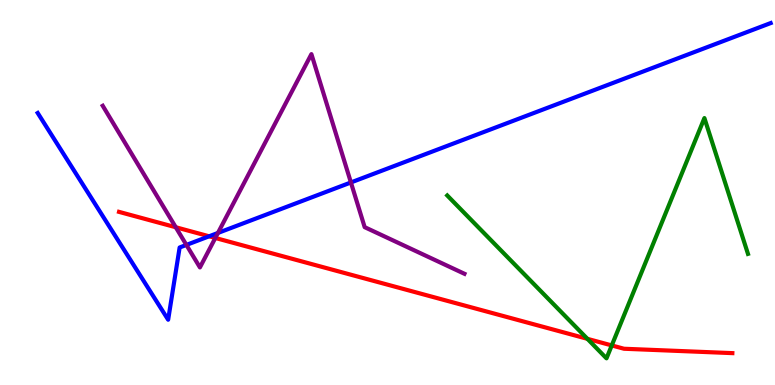[{'lines': ['blue', 'red'], 'intersections': [{'x': 2.7, 'y': 3.86}]}, {'lines': ['green', 'red'], 'intersections': [{'x': 7.58, 'y': 1.2}, {'x': 7.89, 'y': 1.03}]}, {'lines': ['purple', 'red'], 'intersections': [{'x': 2.27, 'y': 4.1}, {'x': 2.78, 'y': 3.82}]}, {'lines': ['blue', 'green'], 'intersections': []}, {'lines': ['blue', 'purple'], 'intersections': [{'x': 2.41, 'y': 3.64}, {'x': 2.81, 'y': 3.95}, {'x': 4.53, 'y': 5.26}]}, {'lines': ['green', 'purple'], 'intersections': []}]